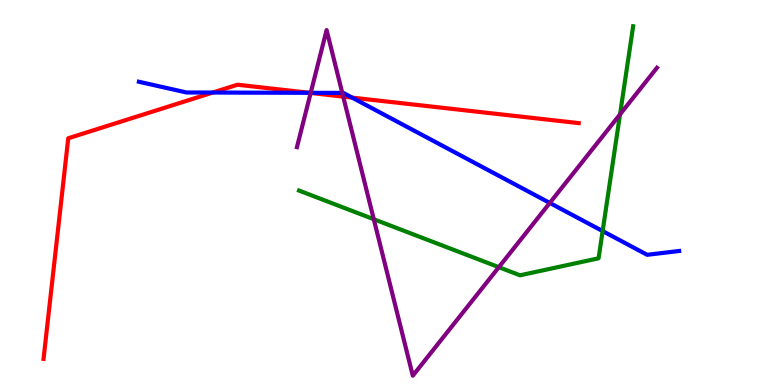[{'lines': ['blue', 'red'], 'intersections': [{'x': 2.75, 'y': 7.6}, {'x': 3.99, 'y': 7.59}, {'x': 4.54, 'y': 7.46}]}, {'lines': ['green', 'red'], 'intersections': []}, {'lines': ['purple', 'red'], 'intersections': [{'x': 4.01, 'y': 7.59}, {'x': 4.43, 'y': 7.49}]}, {'lines': ['blue', 'green'], 'intersections': [{'x': 7.78, 'y': 4.0}]}, {'lines': ['blue', 'purple'], 'intersections': [{'x': 4.01, 'y': 7.59}, {'x': 4.42, 'y': 7.59}, {'x': 7.09, 'y': 4.73}]}, {'lines': ['green', 'purple'], 'intersections': [{'x': 4.82, 'y': 4.31}, {'x': 6.44, 'y': 3.06}, {'x': 8.0, 'y': 7.03}]}]